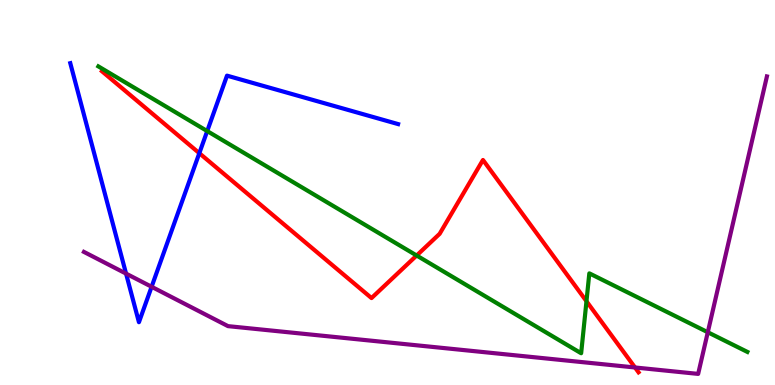[{'lines': ['blue', 'red'], 'intersections': [{'x': 2.57, 'y': 6.02}]}, {'lines': ['green', 'red'], 'intersections': [{'x': 5.38, 'y': 3.36}, {'x': 7.57, 'y': 2.18}]}, {'lines': ['purple', 'red'], 'intersections': [{'x': 8.19, 'y': 0.455}]}, {'lines': ['blue', 'green'], 'intersections': [{'x': 2.67, 'y': 6.6}]}, {'lines': ['blue', 'purple'], 'intersections': [{'x': 1.63, 'y': 2.89}, {'x': 1.96, 'y': 2.55}]}, {'lines': ['green', 'purple'], 'intersections': [{'x': 9.13, 'y': 1.37}]}]